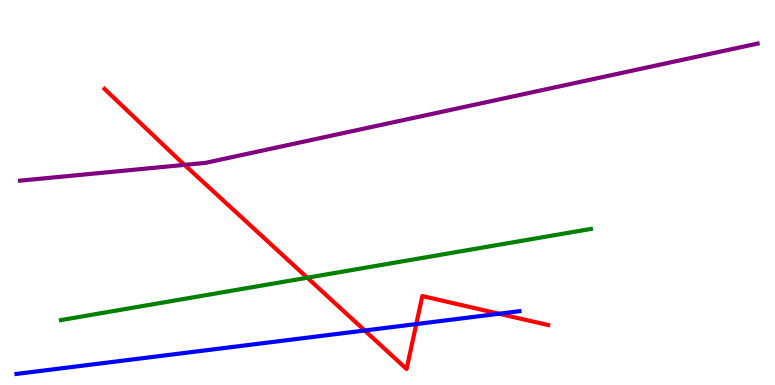[{'lines': ['blue', 'red'], 'intersections': [{'x': 4.71, 'y': 1.42}, {'x': 5.37, 'y': 1.58}, {'x': 6.44, 'y': 1.85}]}, {'lines': ['green', 'red'], 'intersections': [{'x': 3.97, 'y': 2.79}]}, {'lines': ['purple', 'red'], 'intersections': [{'x': 2.38, 'y': 5.72}]}, {'lines': ['blue', 'green'], 'intersections': []}, {'lines': ['blue', 'purple'], 'intersections': []}, {'lines': ['green', 'purple'], 'intersections': []}]